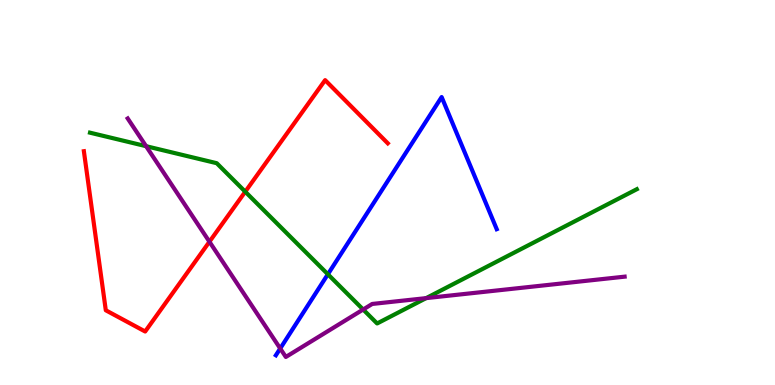[{'lines': ['blue', 'red'], 'intersections': []}, {'lines': ['green', 'red'], 'intersections': [{'x': 3.16, 'y': 5.02}]}, {'lines': ['purple', 'red'], 'intersections': [{'x': 2.7, 'y': 3.72}]}, {'lines': ['blue', 'green'], 'intersections': [{'x': 4.23, 'y': 2.88}]}, {'lines': ['blue', 'purple'], 'intersections': [{'x': 3.62, 'y': 0.948}]}, {'lines': ['green', 'purple'], 'intersections': [{'x': 1.89, 'y': 6.2}, {'x': 4.69, 'y': 1.96}, {'x': 5.5, 'y': 2.26}]}]